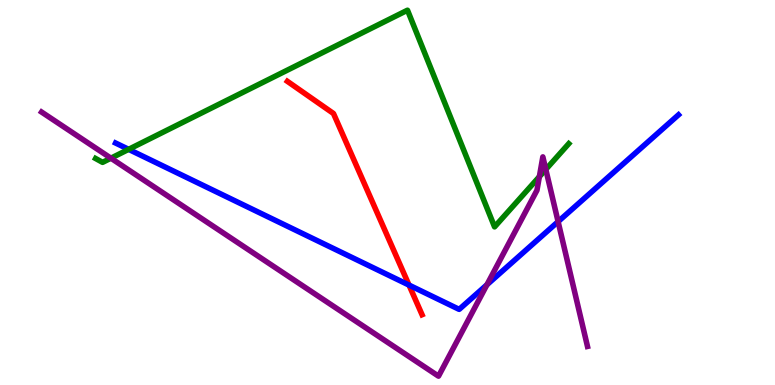[{'lines': ['blue', 'red'], 'intersections': [{'x': 5.28, 'y': 2.6}]}, {'lines': ['green', 'red'], 'intersections': []}, {'lines': ['purple', 'red'], 'intersections': []}, {'lines': ['blue', 'green'], 'intersections': [{'x': 1.66, 'y': 6.12}]}, {'lines': ['blue', 'purple'], 'intersections': [{'x': 6.28, 'y': 2.6}, {'x': 7.2, 'y': 4.24}]}, {'lines': ['green', 'purple'], 'intersections': [{'x': 1.43, 'y': 5.89}, {'x': 6.96, 'y': 5.41}, {'x': 7.04, 'y': 5.6}]}]